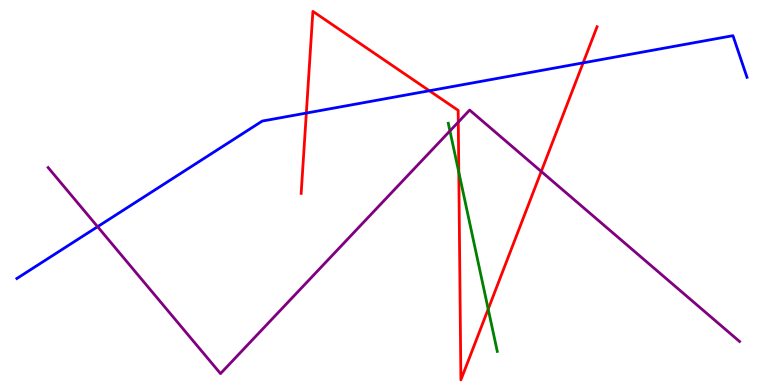[{'lines': ['blue', 'red'], 'intersections': [{'x': 3.95, 'y': 7.06}, {'x': 5.54, 'y': 7.64}, {'x': 7.52, 'y': 8.37}]}, {'lines': ['green', 'red'], 'intersections': [{'x': 5.92, 'y': 5.53}, {'x': 6.3, 'y': 1.97}]}, {'lines': ['purple', 'red'], 'intersections': [{'x': 5.91, 'y': 6.83}, {'x': 6.98, 'y': 5.55}]}, {'lines': ['blue', 'green'], 'intersections': []}, {'lines': ['blue', 'purple'], 'intersections': [{'x': 1.26, 'y': 4.11}]}, {'lines': ['green', 'purple'], 'intersections': [{'x': 5.81, 'y': 6.6}]}]